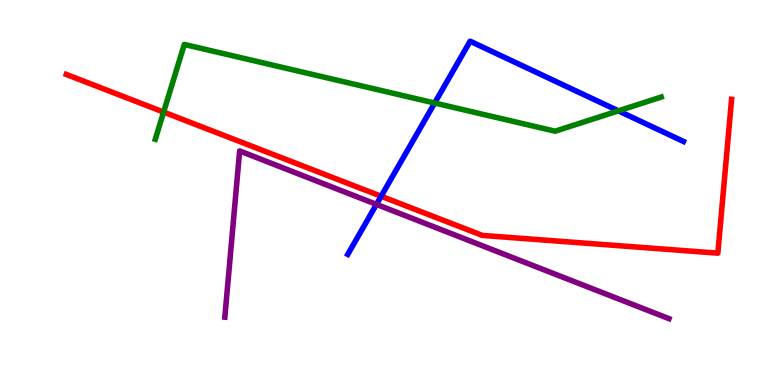[{'lines': ['blue', 'red'], 'intersections': [{'x': 4.92, 'y': 4.9}]}, {'lines': ['green', 'red'], 'intersections': [{'x': 2.11, 'y': 7.09}]}, {'lines': ['purple', 'red'], 'intersections': []}, {'lines': ['blue', 'green'], 'intersections': [{'x': 5.61, 'y': 7.32}, {'x': 7.98, 'y': 7.12}]}, {'lines': ['blue', 'purple'], 'intersections': [{'x': 4.86, 'y': 4.69}]}, {'lines': ['green', 'purple'], 'intersections': []}]